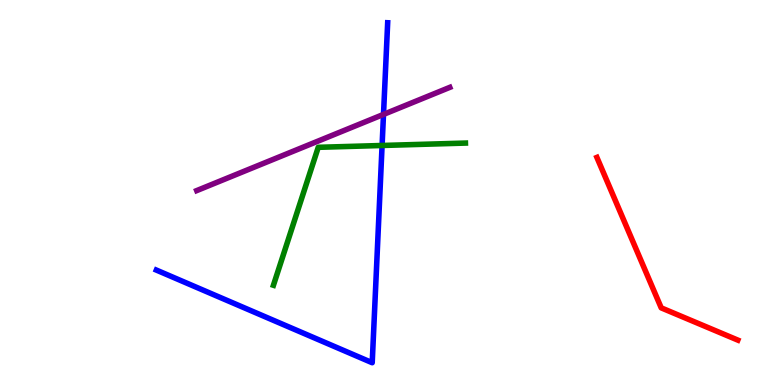[{'lines': ['blue', 'red'], 'intersections': []}, {'lines': ['green', 'red'], 'intersections': []}, {'lines': ['purple', 'red'], 'intersections': []}, {'lines': ['blue', 'green'], 'intersections': [{'x': 4.93, 'y': 6.22}]}, {'lines': ['blue', 'purple'], 'intersections': [{'x': 4.95, 'y': 7.03}]}, {'lines': ['green', 'purple'], 'intersections': []}]